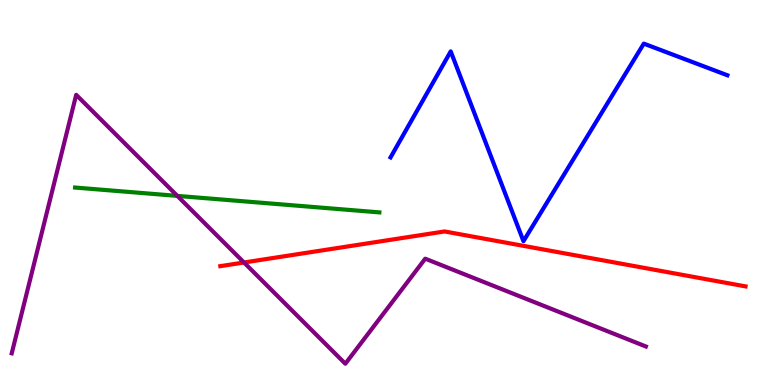[{'lines': ['blue', 'red'], 'intersections': []}, {'lines': ['green', 'red'], 'intersections': []}, {'lines': ['purple', 'red'], 'intersections': [{'x': 3.15, 'y': 3.18}]}, {'lines': ['blue', 'green'], 'intersections': []}, {'lines': ['blue', 'purple'], 'intersections': []}, {'lines': ['green', 'purple'], 'intersections': [{'x': 2.29, 'y': 4.91}]}]